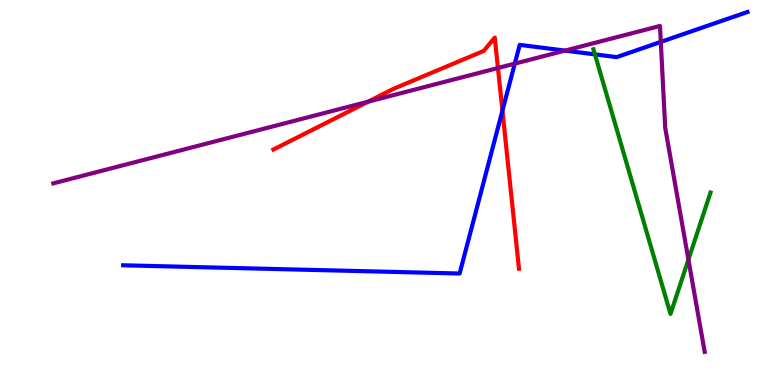[{'lines': ['blue', 'red'], 'intersections': [{'x': 6.48, 'y': 7.13}]}, {'lines': ['green', 'red'], 'intersections': []}, {'lines': ['purple', 'red'], 'intersections': [{'x': 4.75, 'y': 7.36}, {'x': 6.43, 'y': 8.23}]}, {'lines': ['blue', 'green'], 'intersections': [{'x': 7.68, 'y': 8.59}]}, {'lines': ['blue', 'purple'], 'intersections': [{'x': 6.64, 'y': 8.35}, {'x': 7.29, 'y': 8.69}, {'x': 8.53, 'y': 8.91}]}, {'lines': ['green', 'purple'], 'intersections': [{'x': 8.88, 'y': 3.26}]}]